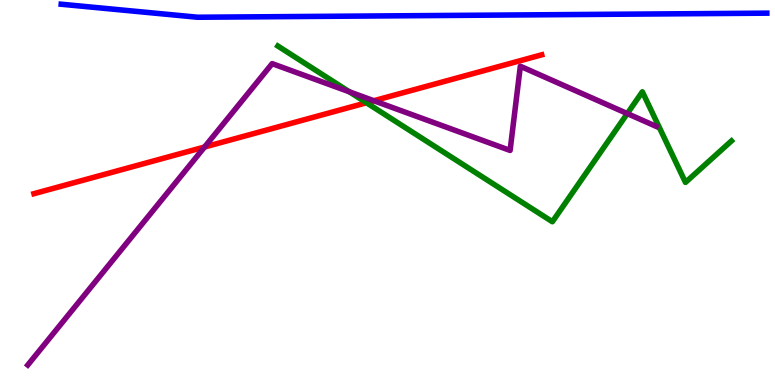[{'lines': ['blue', 'red'], 'intersections': []}, {'lines': ['green', 'red'], 'intersections': [{'x': 4.73, 'y': 7.33}]}, {'lines': ['purple', 'red'], 'intersections': [{'x': 2.64, 'y': 6.18}, {'x': 4.82, 'y': 7.38}]}, {'lines': ['blue', 'green'], 'intersections': []}, {'lines': ['blue', 'purple'], 'intersections': []}, {'lines': ['green', 'purple'], 'intersections': [{'x': 4.51, 'y': 7.62}, {'x': 8.09, 'y': 7.05}]}]